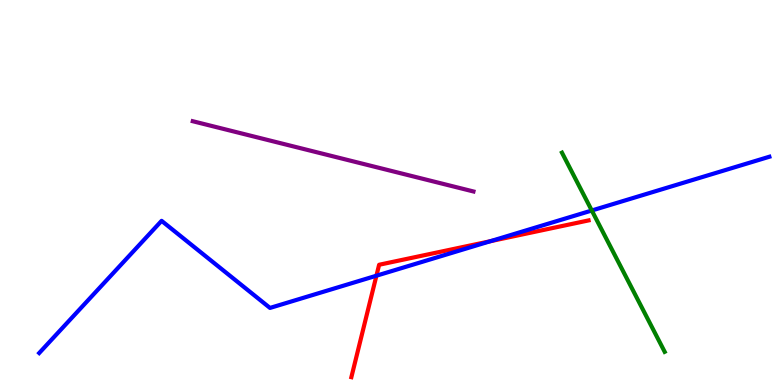[{'lines': ['blue', 'red'], 'intersections': [{'x': 4.86, 'y': 2.84}, {'x': 6.33, 'y': 3.74}]}, {'lines': ['green', 'red'], 'intersections': []}, {'lines': ['purple', 'red'], 'intersections': []}, {'lines': ['blue', 'green'], 'intersections': [{'x': 7.64, 'y': 4.53}]}, {'lines': ['blue', 'purple'], 'intersections': []}, {'lines': ['green', 'purple'], 'intersections': []}]